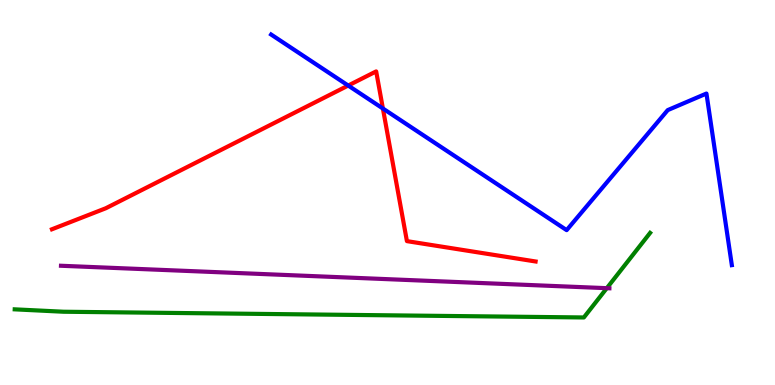[{'lines': ['blue', 'red'], 'intersections': [{'x': 4.49, 'y': 7.78}, {'x': 4.94, 'y': 7.18}]}, {'lines': ['green', 'red'], 'intersections': []}, {'lines': ['purple', 'red'], 'intersections': []}, {'lines': ['blue', 'green'], 'intersections': []}, {'lines': ['blue', 'purple'], 'intersections': []}, {'lines': ['green', 'purple'], 'intersections': [{'x': 7.83, 'y': 2.51}]}]